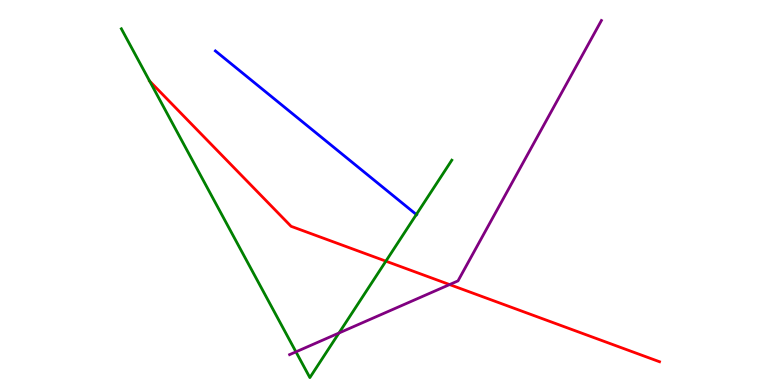[{'lines': ['blue', 'red'], 'intersections': []}, {'lines': ['green', 'red'], 'intersections': [{'x': 1.93, 'y': 7.89}, {'x': 4.98, 'y': 3.22}]}, {'lines': ['purple', 'red'], 'intersections': [{'x': 5.8, 'y': 2.61}]}, {'lines': ['blue', 'green'], 'intersections': [{'x': 5.37, 'y': 4.43}]}, {'lines': ['blue', 'purple'], 'intersections': []}, {'lines': ['green', 'purple'], 'intersections': [{'x': 3.82, 'y': 0.861}, {'x': 4.37, 'y': 1.35}]}]